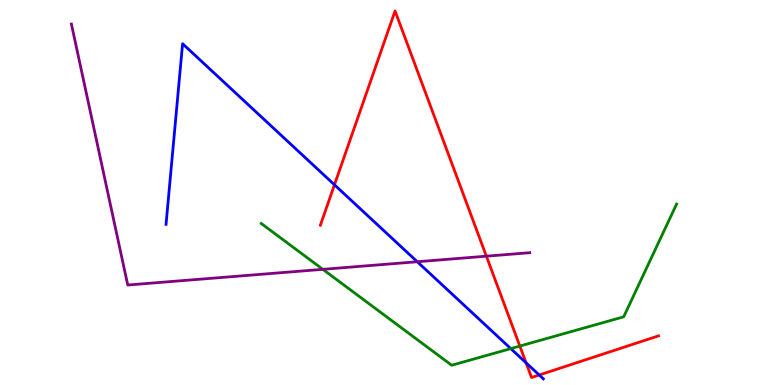[{'lines': ['blue', 'red'], 'intersections': [{'x': 4.32, 'y': 5.2}, {'x': 6.79, 'y': 0.577}, {'x': 6.96, 'y': 0.26}]}, {'lines': ['green', 'red'], 'intersections': [{'x': 6.71, 'y': 1.01}]}, {'lines': ['purple', 'red'], 'intersections': [{'x': 6.28, 'y': 3.35}]}, {'lines': ['blue', 'green'], 'intersections': [{'x': 6.59, 'y': 0.945}]}, {'lines': ['blue', 'purple'], 'intersections': [{'x': 5.38, 'y': 3.2}]}, {'lines': ['green', 'purple'], 'intersections': [{'x': 4.17, 'y': 3.0}]}]